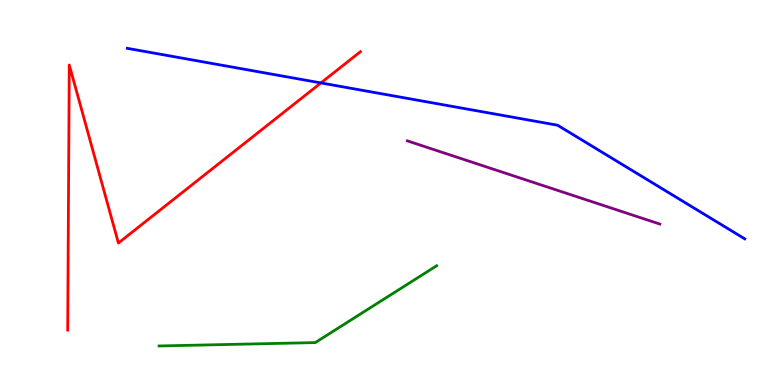[{'lines': ['blue', 'red'], 'intersections': [{'x': 4.14, 'y': 7.85}]}, {'lines': ['green', 'red'], 'intersections': []}, {'lines': ['purple', 'red'], 'intersections': []}, {'lines': ['blue', 'green'], 'intersections': []}, {'lines': ['blue', 'purple'], 'intersections': []}, {'lines': ['green', 'purple'], 'intersections': []}]